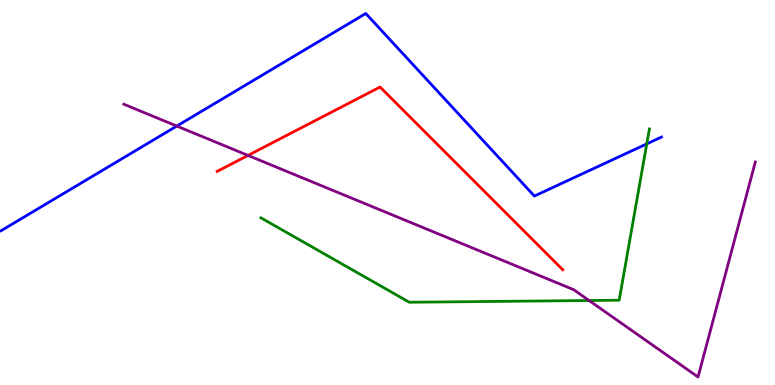[{'lines': ['blue', 'red'], 'intersections': []}, {'lines': ['green', 'red'], 'intersections': []}, {'lines': ['purple', 'red'], 'intersections': [{'x': 3.2, 'y': 5.96}]}, {'lines': ['blue', 'green'], 'intersections': [{'x': 8.35, 'y': 6.26}]}, {'lines': ['blue', 'purple'], 'intersections': [{'x': 2.28, 'y': 6.73}]}, {'lines': ['green', 'purple'], 'intersections': [{'x': 7.6, 'y': 2.19}]}]